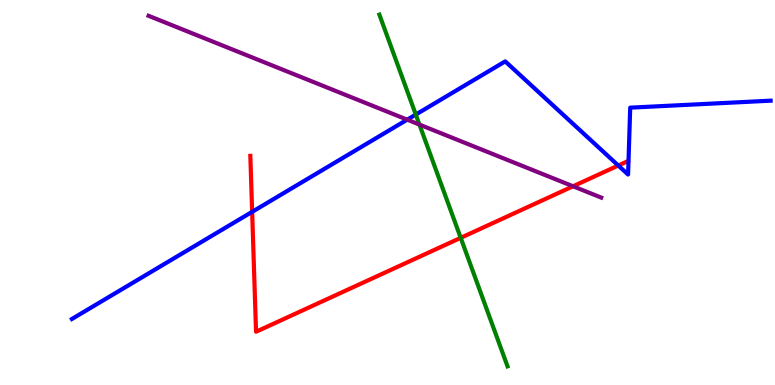[{'lines': ['blue', 'red'], 'intersections': [{'x': 3.25, 'y': 4.5}, {'x': 7.98, 'y': 5.7}]}, {'lines': ['green', 'red'], 'intersections': [{'x': 5.94, 'y': 3.82}]}, {'lines': ['purple', 'red'], 'intersections': [{'x': 7.39, 'y': 5.16}]}, {'lines': ['blue', 'green'], 'intersections': [{'x': 5.37, 'y': 7.02}]}, {'lines': ['blue', 'purple'], 'intersections': [{'x': 5.25, 'y': 6.89}]}, {'lines': ['green', 'purple'], 'intersections': [{'x': 5.41, 'y': 6.76}]}]